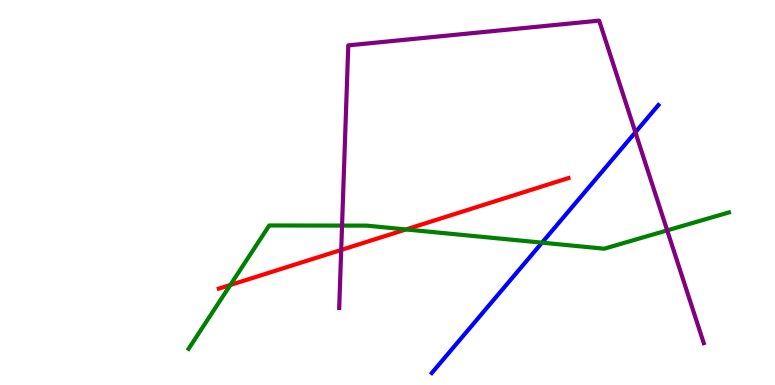[{'lines': ['blue', 'red'], 'intersections': []}, {'lines': ['green', 'red'], 'intersections': [{'x': 2.97, 'y': 2.6}, {'x': 5.24, 'y': 4.04}]}, {'lines': ['purple', 'red'], 'intersections': [{'x': 4.4, 'y': 3.51}]}, {'lines': ['blue', 'green'], 'intersections': [{'x': 6.99, 'y': 3.7}]}, {'lines': ['blue', 'purple'], 'intersections': [{'x': 8.2, 'y': 6.56}]}, {'lines': ['green', 'purple'], 'intersections': [{'x': 4.41, 'y': 4.14}, {'x': 8.61, 'y': 4.02}]}]